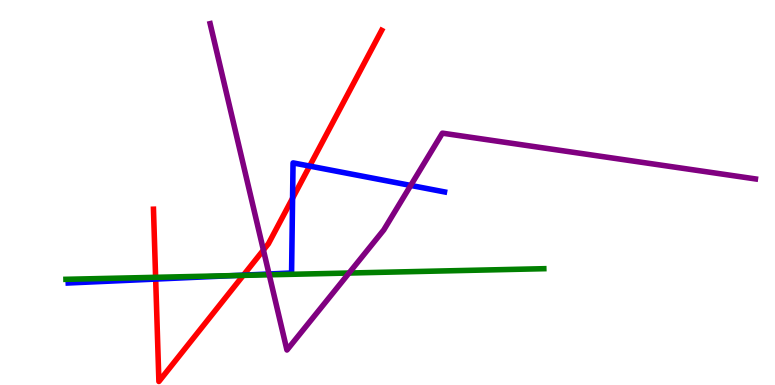[{'lines': ['blue', 'red'], 'intersections': [{'x': 2.01, 'y': 2.75}, {'x': 3.14, 'y': 2.85}, {'x': 3.78, 'y': 4.85}, {'x': 4.0, 'y': 5.69}]}, {'lines': ['green', 'red'], 'intersections': [{'x': 2.01, 'y': 2.8}, {'x': 3.14, 'y': 2.85}]}, {'lines': ['purple', 'red'], 'intersections': [{'x': 3.4, 'y': 3.51}]}, {'lines': ['blue', 'green'], 'intersections': [{'x': 3.01, 'y': 2.84}]}, {'lines': ['blue', 'purple'], 'intersections': [{'x': 3.47, 'y': 2.88}, {'x': 5.3, 'y': 5.18}]}, {'lines': ['green', 'purple'], 'intersections': [{'x': 3.47, 'y': 2.86}, {'x': 4.5, 'y': 2.91}]}]